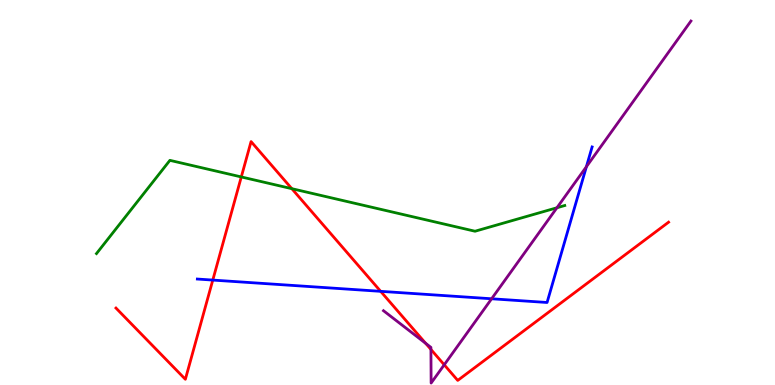[{'lines': ['blue', 'red'], 'intersections': [{'x': 2.75, 'y': 2.73}, {'x': 4.91, 'y': 2.43}]}, {'lines': ['green', 'red'], 'intersections': [{'x': 3.11, 'y': 5.4}, {'x': 3.77, 'y': 5.1}]}, {'lines': ['purple', 'red'], 'intersections': [{'x': 5.49, 'y': 1.08}, {'x': 5.56, 'y': 0.924}, {'x': 5.73, 'y': 0.525}]}, {'lines': ['blue', 'green'], 'intersections': []}, {'lines': ['blue', 'purple'], 'intersections': [{'x': 6.34, 'y': 2.24}, {'x': 7.57, 'y': 5.67}]}, {'lines': ['green', 'purple'], 'intersections': [{'x': 7.19, 'y': 4.6}]}]